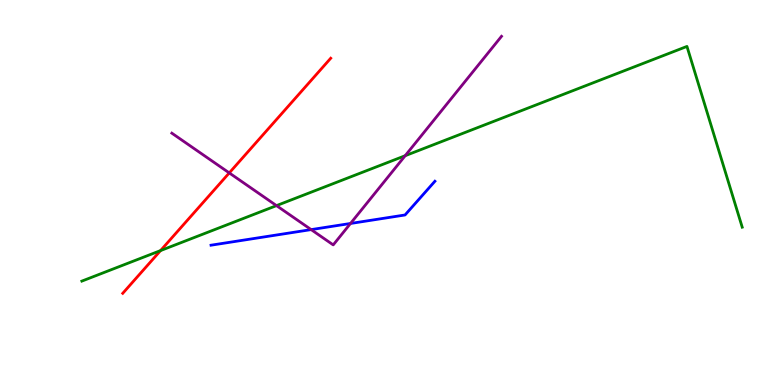[{'lines': ['blue', 'red'], 'intersections': []}, {'lines': ['green', 'red'], 'intersections': [{'x': 2.07, 'y': 3.49}]}, {'lines': ['purple', 'red'], 'intersections': [{'x': 2.96, 'y': 5.51}]}, {'lines': ['blue', 'green'], 'intersections': []}, {'lines': ['blue', 'purple'], 'intersections': [{'x': 4.01, 'y': 4.04}, {'x': 4.52, 'y': 4.2}]}, {'lines': ['green', 'purple'], 'intersections': [{'x': 3.57, 'y': 4.66}, {'x': 5.23, 'y': 5.96}]}]